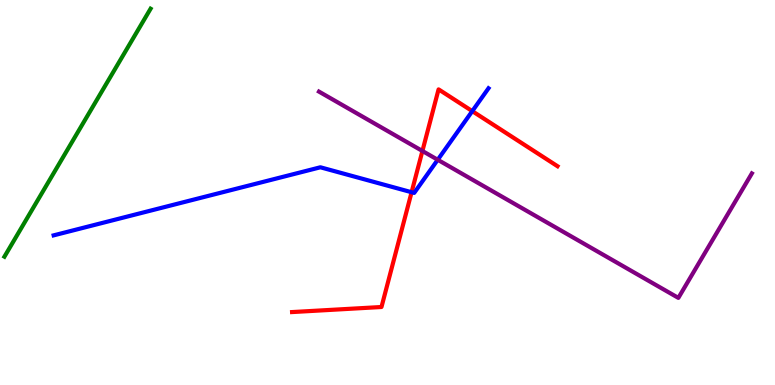[{'lines': ['blue', 'red'], 'intersections': [{'x': 5.31, 'y': 5.01}, {'x': 6.09, 'y': 7.11}]}, {'lines': ['green', 'red'], 'intersections': []}, {'lines': ['purple', 'red'], 'intersections': [{'x': 5.45, 'y': 6.08}]}, {'lines': ['blue', 'green'], 'intersections': []}, {'lines': ['blue', 'purple'], 'intersections': [{'x': 5.65, 'y': 5.85}]}, {'lines': ['green', 'purple'], 'intersections': []}]